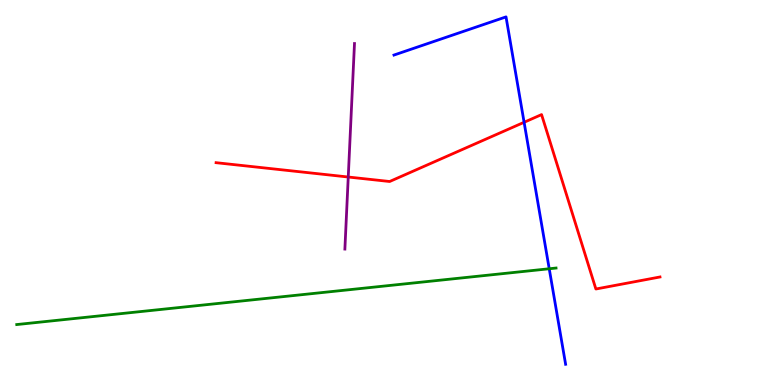[{'lines': ['blue', 'red'], 'intersections': [{'x': 6.76, 'y': 6.82}]}, {'lines': ['green', 'red'], 'intersections': []}, {'lines': ['purple', 'red'], 'intersections': [{'x': 4.49, 'y': 5.4}]}, {'lines': ['blue', 'green'], 'intersections': [{'x': 7.09, 'y': 3.02}]}, {'lines': ['blue', 'purple'], 'intersections': []}, {'lines': ['green', 'purple'], 'intersections': []}]